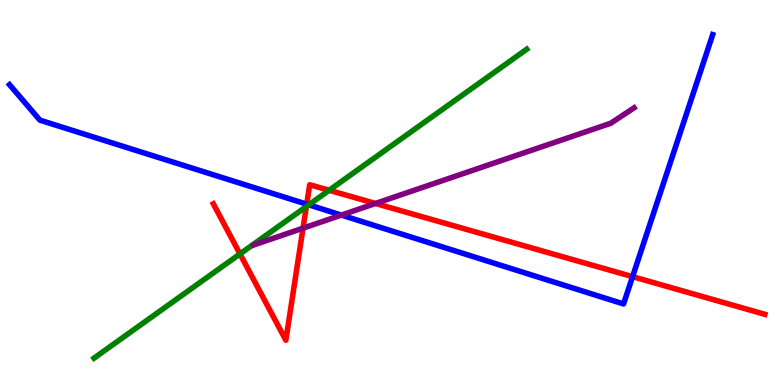[{'lines': ['blue', 'red'], 'intersections': [{'x': 3.96, 'y': 4.7}, {'x': 8.16, 'y': 2.81}]}, {'lines': ['green', 'red'], 'intersections': [{'x': 3.1, 'y': 3.4}, {'x': 3.95, 'y': 4.63}, {'x': 4.25, 'y': 5.06}]}, {'lines': ['purple', 'red'], 'intersections': [{'x': 3.91, 'y': 4.07}, {'x': 4.84, 'y': 4.71}]}, {'lines': ['blue', 'green'], 'intersections': [{'x': 3.98, 'y': 4.68}]}, {'lines': ['blue', 'purple'], 'intersections': [{'x': 4.4, 'y': 4.41}]}, {'lines': ['green', 'purple'], 'intersections': []}]